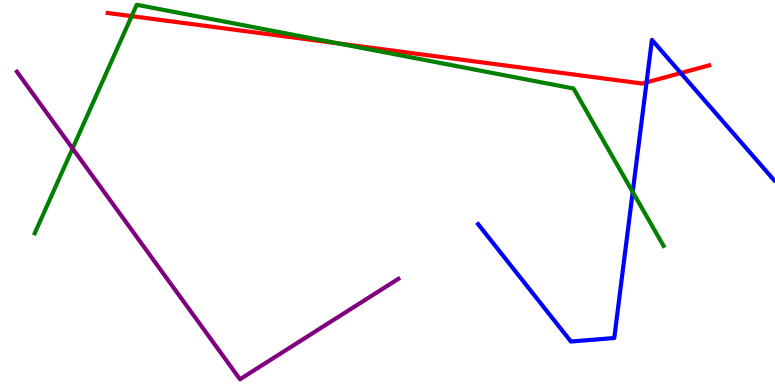[{'lines': ['blue', 'red'], 'intersections': [{'x': 8.34, 'y': 7.86}, {'x': 8.78, 'y': 8.1}]}, {'lines': ['green', 'red'], 'intersections': [{'x': 1.7, 'y': 9.58}, {'x': 4.36, 'y': 8.87}]}, {'lines': ['purple', 'red'], 'intersections': []}, {'lines': ['blue', 'green'], 'intersections': [{'x': 8.16, 'y': 5.01}]}, {'lines': ['blue', 'purple'], 'intersections': []}, {'lines': ['green', 'purple'], 'intersections': [{'x': 0.937, 'y': 6.14}]}]